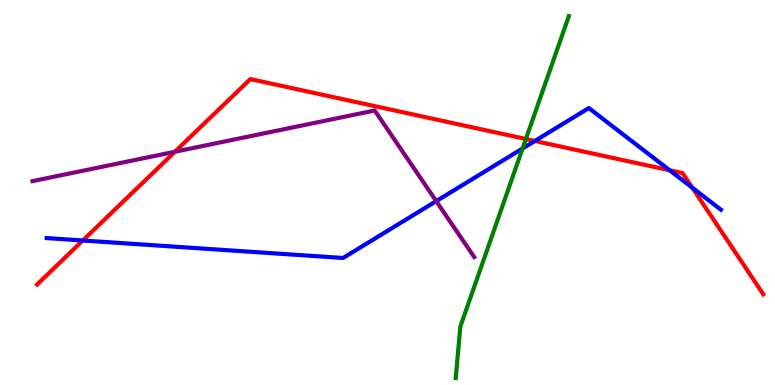[{'lines': ['blue', 'red'], 'intersections': [{'x': 1.07, 'y': 3.75}, {'x': 6.9, 'y': 6.34}, {'x': 8.64, 'y': 5.58}, {'x': 8.93, 'y': 5.12}]}, {'lines': ['green', 'red'], 'intersections': [{'x': 6.79, 'y': 6.39}]}, {'lines': ['purple', 'red'], 'intersections': [{'x': 2.26, 'y': 6.06}]}, {'lines': ['blue', 'green'], 'intersections': [{'x': 6.74, 'y': 6.14}]}, {'lines': ['blue', 'purple'], 'intersections': [{'x': 5.63, 'y': 4.78}]}, {'lines': ['green', 'purple'], 'intersections': []}]